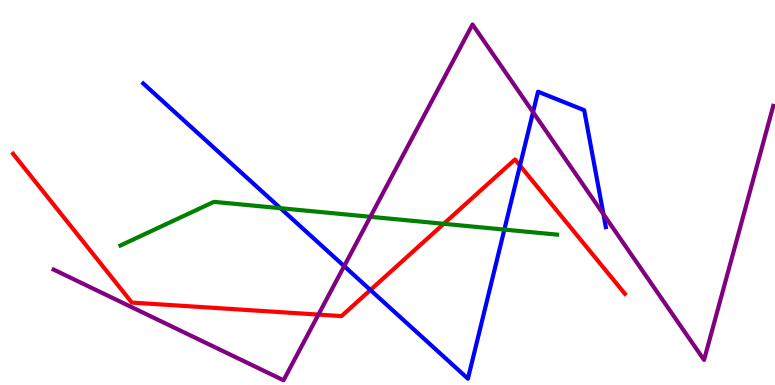[{'lines': ['blue', 'red'], 'intersections': [{'x': 4.78, 'y': 2.47}, {'x': 6.71, 'y': 5.7}]}, {'lines': ['green', 'red'], 'intersections': [{'x': 5.73, 'y': 4.19}]}, {'lines': ['purple', 'red'], 'intersections': [{'x': 4.11, 'y': 1.83}]}, {'lines': ['blue', 'green'], 'intersections': [{'x': 3.62, 'y': 4.59}, {'x': 6.51, 'y': 4.04}]}, {'lines': ['blue', 'purple'], 'intersections': [{'x': 4.44, 'y': 3.09}, {'x': 6.88, 'y': 7.09}, {'x': 7.79, 'y': 4.44}]}, {'lines': ['green', 'purple'], 'intersections': [{'x': 4.78, 'y': 4.37}]}]